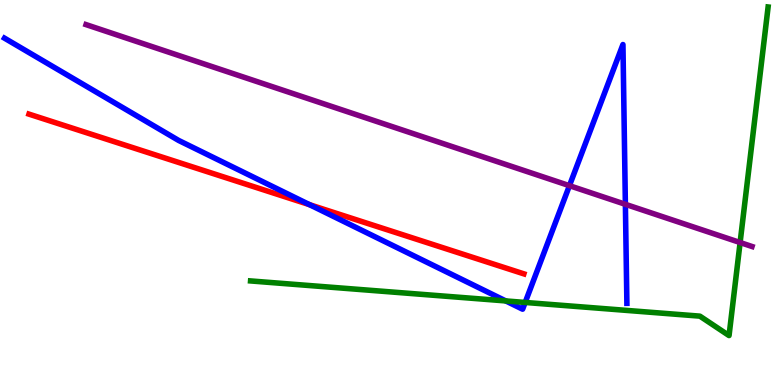[{'lines': ['blue', 'red'], 'intersections': [{'x': 4.0, 'y': 4.68}]}, {'lines': ['green', 'red'], 'intersections': []}, {'lines': ['purple', 'red'], 'intersections': []}, {'lines': ['blue', 'green'], 'intersections': [{'x': 6.53, 'y': 2.18}, {'x': 6.78, 'y': 2.14}]}, {'lines': ['blue', 'purple'], 'intersections': [{'x': 7.35, 'y': 5.18}, {'x': 8.07, 'y': 4.69}]}, {'lines': ['green', 'purple'], 'intersections': [{'x': 9.55, 'y': 3.7}]}]